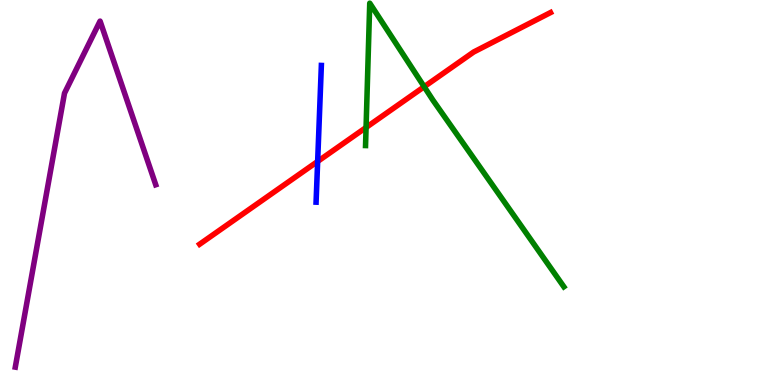[{'lines': ['blue', 'red'], 'intersections': [{'x': 4.1, 'y': 5.81}]}, {'lines': ['green', 'red'], 'intersections': [{'x': 4.72, 'y': 6.69}, {'x': 5.47, 'y': 7.75}]}, {'lines': ['purple', 'red'], 'intersections': []}, {'lines': ['blue', 'green'], 'intersections': []}, {'lines': ['blue', 'purple'], 'intersections': []}, {'lines': ['green', 'purple'], 'intersections': []}]